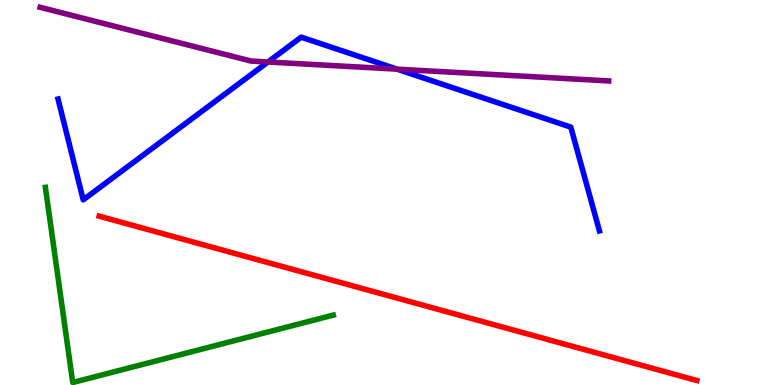[{'lines': ['blue', 'red'], 'intersections': []}, {'lines': ['green', 'red'], 'intersections': []}, {'lines': ['purple', 'red'], 'intersections': []}, {'lines': ['blue', 'green'], 'intersections': []}, {'lines': ['blue', 'purple'], 'intersections': [{'x': 3.46, 'y': 8.39}, {'x': 5.12, 'y': 8.2}]}, {'lines': ['green', 'purple'], 'intersections': []}]